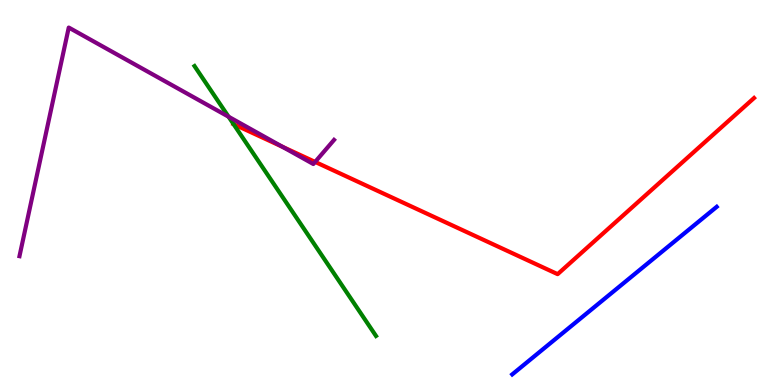[{'lines': ['blue', 'red'], 'intersections': []}, {'lines': ['green', 'red'], 'intersections': [{'x': 3.01, 'y': 6.77}]}, {'lines': ['purple', 'red'], 'intersections': [{'x': 3.64, 'y': 6.19}, {'x': 4.07, 'y': 5.79}]}, {'lines': ['blue', 'green'], 'intersections': []}, {'lines': ['blue', 'purple'], 'intersections': []}, {'lines': ['green', 'purple'], 'intersections': [{'x': 2.95, 'y': 6.97}]}]